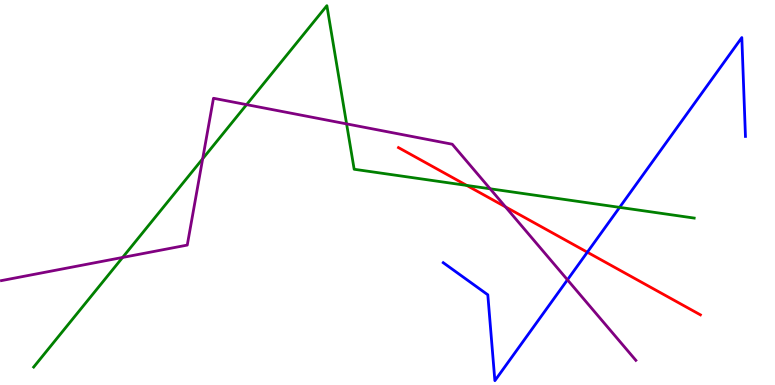[{'lines': ['blue', 'red'], 'intersections': [{'x': 7.58, 'y': 3.45}]}, {'lines': ['green', 'red'], 'intersections': [{'x': 6.02, 'y': 5.18}]}, {'lines': ['purple', 'red'], 'intersections': [{'x': 6.52, 'y': 4.63}]}, {'lines': ['blue', 'green'], 'intersections': [{'x': 7.99, 'y': 4.61}]}, {'lines': ['blue', 'purple'], 'intersections': [{'x': 7.32, 'y': 2.73}]}, {'lines': ['green', 'purple'], 'intersections': [{'x': 1.58, 'y': 3.31}, {'x': 2.62, 'y': 5.88}, {'x': 3.18, 'y': 7.28}, {'x': 4.47, 'y': 6.78}, {'x': 6.32, 'y': 5.1}]}]